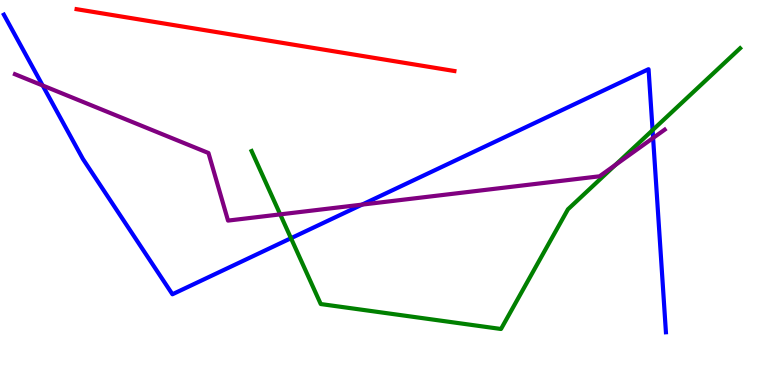[{'lines': ['blue', 'red'], 'intersections': []}, {'lines': ['green', 'red'], 'intersections': []}, {'lines': ['purple', 'red'], 'intersections': []}, {'lines': ['blue', 'green'], 'intersections': [{'x': 3.75, 'y': 3.81}, {'x': 8.42, 'y': 6.62}]}, {'lines': ['blue', 'purple'], 'intersections': [{'x': 0.55, 'y': 7.78}, {'x': 4.67, 'y': 4.69}, {'x': 8.43, 'y': 6.42}]}, {'lines': ['green', 'purple'], 'intersections': [{'x': 3.62, 'y': 4.43}, {'x': 7.94, 'y': 5.71}]}]